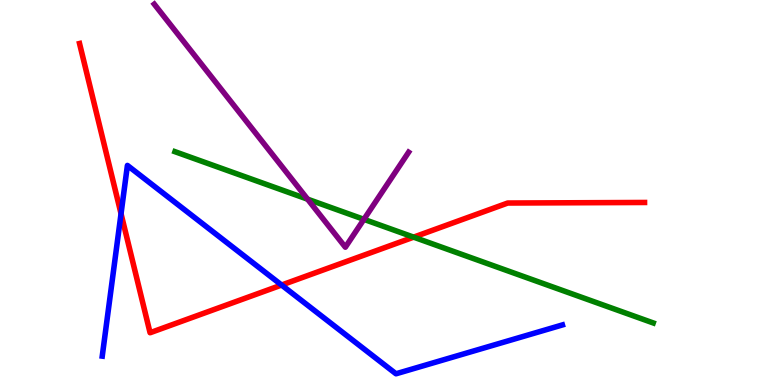[{'lines': ['blue', 'red'], 'intersections': [{'x': 1.56, 'y': 4.45}, {'x': 3.63, 'y': 2.6}]}, {'lines': ['green', 'red'], 'intersections': [{'x': 5.34, 'y': 3.84}]}, {'lines': ['purple', 'red'], 'intersections': []}, {'lines': ['blue', 'green'], 'intersections': []}, {'lines': ['blue', 'purple'], 'intersections': []}, {'lines': ['green', 'purple'], 'intersections': [{'x': 3.97, 'y': 4.83}, {'x': 4.7, 'y': 4.3}]}]